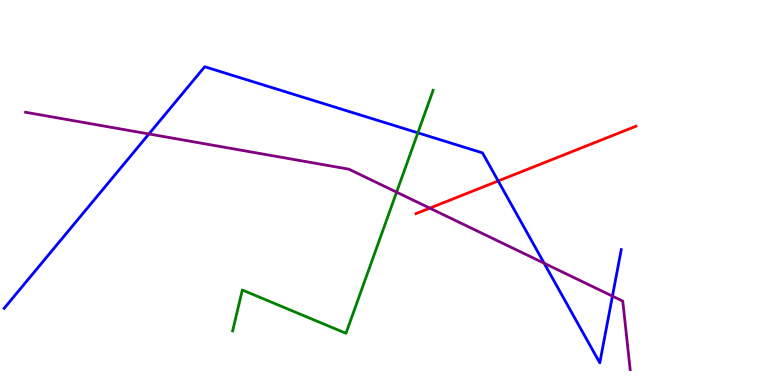[{'lines': ['blue', 'red'], 'intersections': [{'x': 6.43, 'y': 5.3}]}, {'lines': ['green', 'red'], 'intersections': []}, {'lines': ['purple', 'red'], 'intersections': [{'x': 5.55, 'y': 4.59}]}, {'lines': ['blue', 'green'], 'intersections': [{'x': 5.39, 'y': 6.55}]}, {'lines': ['blue', 'purple'], 'intersections': [{'x': 1.92, 'y': 6.52}, {'x': 7.02, 'y': 3.16}, {'x': 7.9, 'y': 2.31}]}, {'lines': ['green', 'purple'], 'intersections': [{'x': 5.12, 'y': 5.01}]}]